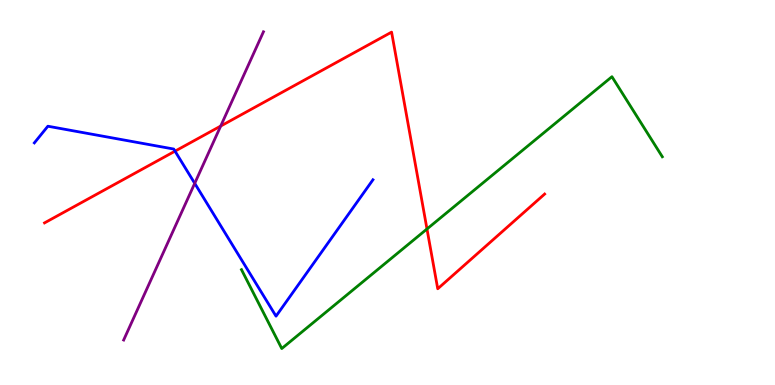[{'lines': ['blue', 'red'], 'intersections': [{'x': 2.26, 'y': 6.07}]}, {'lines': ['green', 'red'], 'intersections': [{'x': 5.51, 'y': 4.05}]}, {'lines': ['purple', 'red'], 'intersections': [{'x': 2.85, 'y': 6.73}]}, {'lines': ['blue', 'green'], 'intersections': []}, {'lines': ['blue', 'purple'], 'intersections': [{'x': 2.51, 'y': 5.24}]}, {'lines': ['green', 'purple'], 'intersections': []}]